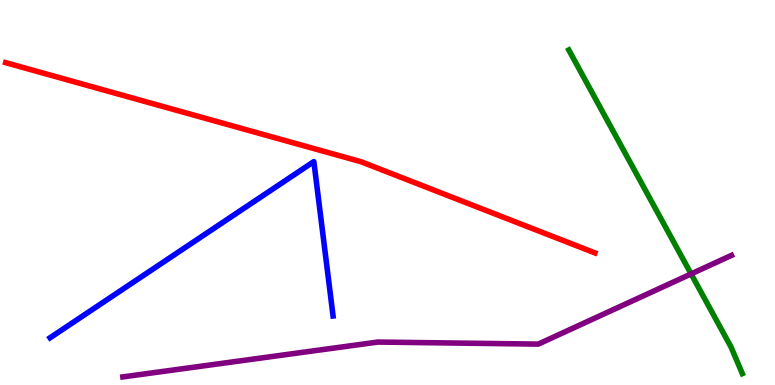[{'lines': ['blue', 'red'], 'intersections': []}, {'lines': ['green', 'red'], 'intersections': []}, {'lines': ['purple', 'red'], 'intersections': []}, {'lines': ['blue', 'green'], 'intersections': []}, {'lines': ['blue', 'purple'], 'intersections': []}, {'lines': ['green', 'purple'], 'intersections': [{'x': 8.92, 'y': 2.89}]}]